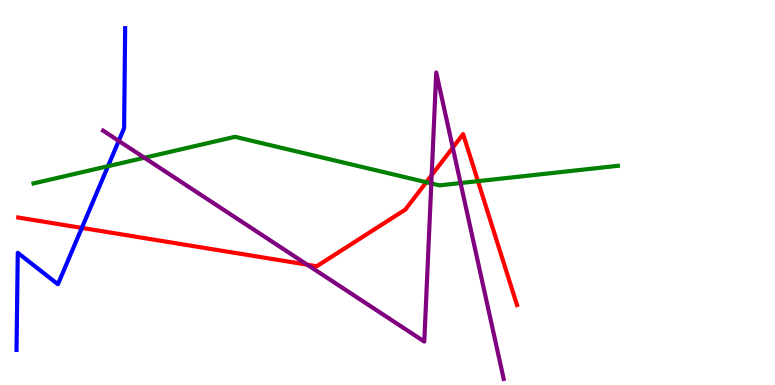[{'lines': ['blue', 'red'], 'intersections': [{'x': 1.06, 'y': 4.08}]}, {'lines': ['green', 'red'], 'intersections': [{'x': 5.5, 'y': 5.27}, {'x': 6.17, 'y': 5.29}]}, {'lines': ['purple', 'red'], 'intersections': [{'x': 3.96, 'y': 3.13}, {'x': 5.57, 'y': 5.45}, {'x': 5.84, 'y': 6.17}]}, {'lines': ['blue', 'green'], 'intersections': [{'x': 1.39, 'y': 5.68}]}, {'lines': ['blue', 'purple'], 'intersections': [{'x': 1.53, 'y': 6.34}]}, {'lines': ['green', 'purple'], 'intersections': [{'x': 1.86, 'y': 5.9}, {'x': 5.57, 'y': 5.24}, {'x': 5.94, 'y': 5.25}]}]